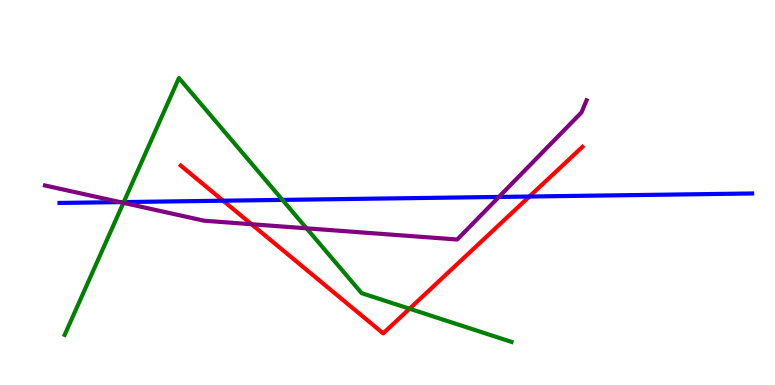[{'lines': ['blue', 'red'], 'intersections': [{'x': 2.88, 'y': 4.79}, {'x': 6.83, 'y': 4.9}]}, {'lines': ['green', 'red'], 'intersections': [{'x': 5.28, 'y': 1.98}]}, {'lines': ['purple', 'red'], 'intersections': [{'x': 3.25, 'y': 4.18}]}, {'lines': ['blue', 'green'], 'intersections': [{'x': 1.6, 'y': 4.75}, {'x': 3.64, 'y': 4.81}]}, {'lines': ['blue', 'purple'], 'intersections': [{'x': 1.55, 'y': 4.75}, {'x': 6.44, 'y': 4.88}]}, {'lines': ['green', 'purple'], 'intersections': [{'x': 1.59, 'y': 4.73}, {'x': 3.96, 'y': 4.07}]}]